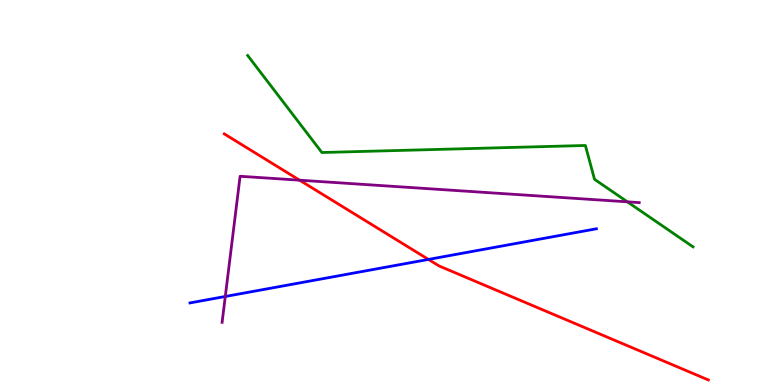[{'lines': ['blue', 'red'], 'intersections': [{'x': 5.53, 'y': 3.26}]}, {'lines': ['green', 'red'], 'intersections': []}, {'lines': ['purple', 'red'], 'intersections': [{'x': 3.87, 'y': 5.32}]}, {'lines': ['blue', 'green'], 'intersections': []}, {'lines': ['blue', 'purple'], 'intersections': [{'x': 2.91, 'y': 2.3}]}, {'lines': ['green', 'purple'], 'intersections': [{'x': 8.1, 'y': 4.76}]}]